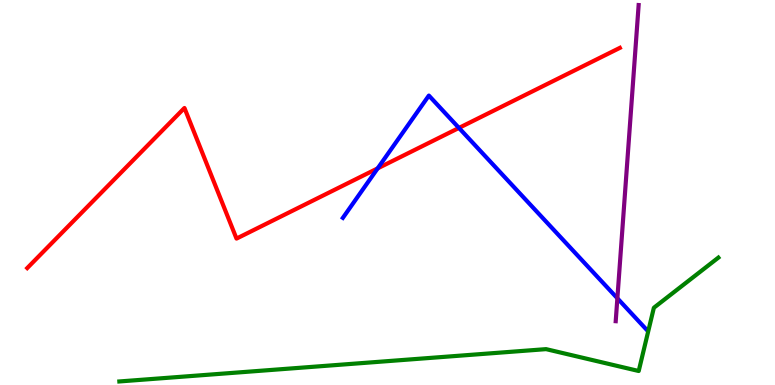[{'lines': ['blue', 'red'], 'intersections': [{'x': 4.87, 'y': 5.63}, {'x': 5.92, 'y': 6.68}]}, {'lines': ['green', 'red'], 'intersections': []}, {'lines': ['purple', 'red'], 'intersections': []}, {'lines': ['blue', 'green'], 'intersections': []}, {'lines': ['blue', 'purple'], 'intersections': [{'x': 7.97, 'y': 2.25}]}, {'lines': ['green', 'purple'], 'intersections': []}]